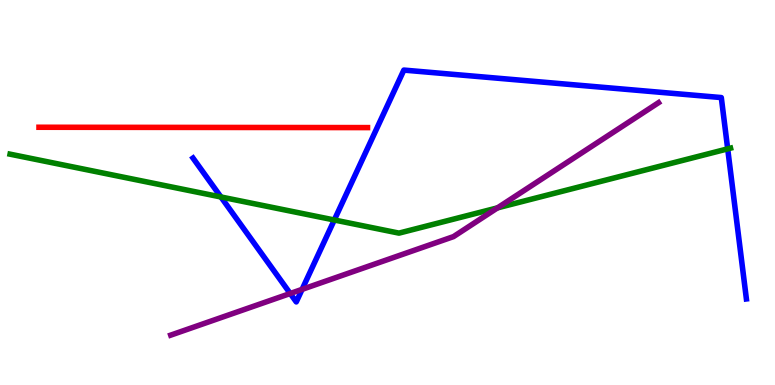[{'lines': ['blue', 'red'], 'intersections': []}, {'lines': ['green', 'red'], 'intersections': []}, {'lines': ['purple', 'red'], 'intersections': []}, {'lines': ['blue', 'green'], 'intersections': [{'x': 2.85, 'y': 4.88}, {'x': 4.31, 'y': 4.29}, {'x': 9.39, 'y': 6.13}]}, {'lines': ['blue', 'purple'], 'intersections': [{'x': 3.74, 'y': 2.38}, {'x': 3.9, 'y': 2.48}]}, {'lines': ['green', 'purple'], 'intersections': [{'x': 6.42, 'y': 4.6}]}]